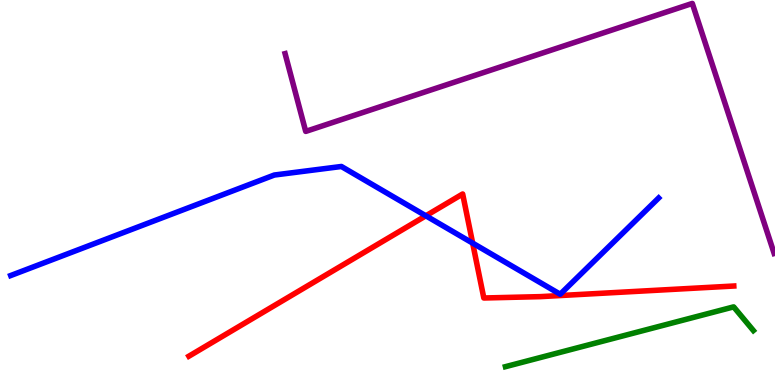[{'lines': ['blue', 'red'], 'intersections': [{'x': 5.49, 'y': 4.39}, {'x': 6.1, 'y': 3.69}]}, {'lines': ['green', 'red'], 'intersections': []}, {'lines': ['purple', 'red'], 'intersections': []}, {'lines': ['blue', 'green'], 'intersections': []}, {'lines': ['blue', 'purple'], 'intersections': []}, {'lines': ['green', 'purple'], 'intersections': []}]